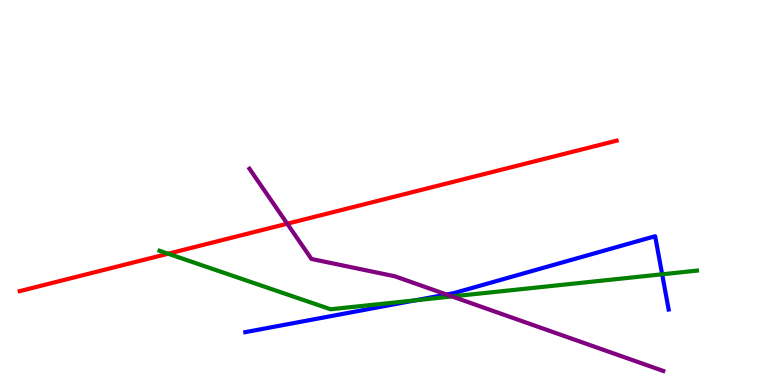[{'lines': ['blue', 'red'], 'intersections': []}, {'lines': ['green', 'red'], 'intersections': [{'x': 2.17, 'y': 3.41}]}, {'lines': ['purple', 'red'], 'intersections': [{'x': 3.71, 'y': 4.19}]}, {'lines': ['blue', 'green'], 'intersections': [{'x': 5.36, 'y': 2.2}, {'x': 8.54, 'y': 2.88}]}, {'lines': ['blue', 'purple'], 'intersections': [{'x': 5.76, 'y': 2.35}]}, {'lines': ['green', 'purple'], 'intersections': [{'x': 5.83, 'y': 2.3}]}]